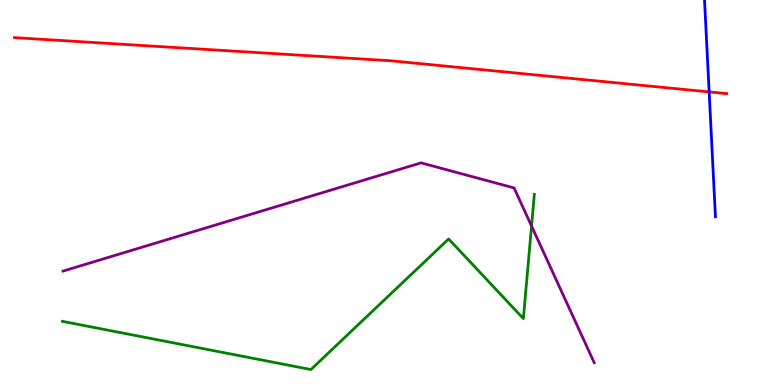[{'lines': ['blue', 'red'], 'intersections': [{'x': 9.15, 'y': 7.61}]}, {'lines': ['green', 'red'], 'intersections': []}, {'lines': ['purple', 'red'], 'intersections': []}, {'lines': ['blue', 'green'], 'intersections': []}, {'lines': ['blue', 'purple'], 'intersections': []}, {'lines': ['green', 'purple'], 'intersections': [{'x': 6.86, 'y': 4.13}]}]